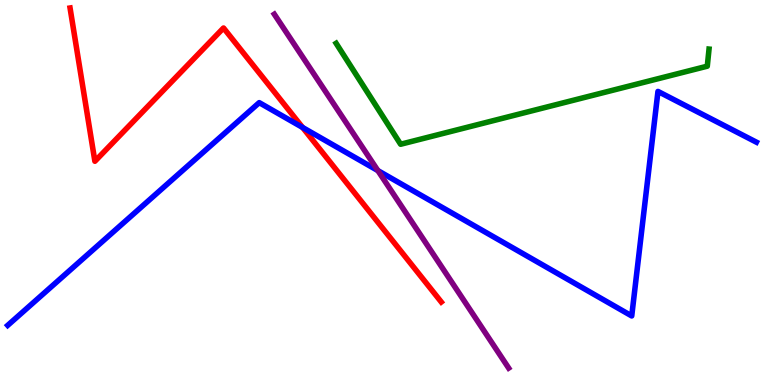[{'lines': ['blue', 'red'], 'intersections': [{'x': 3.9, 'y': 6.69}]}, {'lines': ['green', 'red'], 'intersections': []}, {'lines': ['purple', 'red'], 'intersections': []}, {'lines': ['blue', 'green'], 'intersections': []}, {'lines': ['blue', 'purple'], 'intersections': [{'x': 4.88, 'y': 5.57}]}, {'lines': ['green', 'purple'], 'intersections': []}]